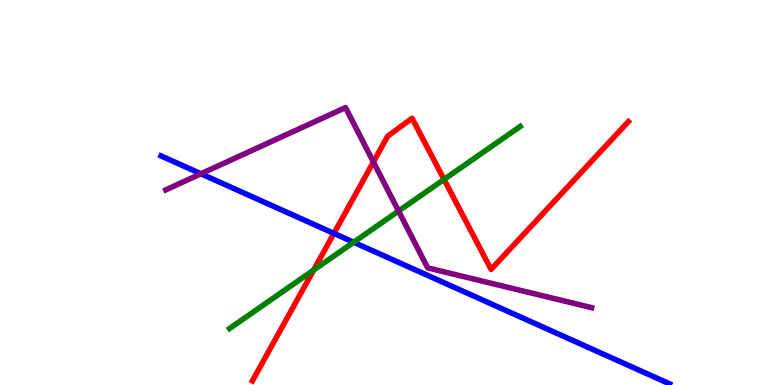[{'lines': ['blue', 'red'], 'intersections': [{'x': 4.31, 'y': 3.94}]}, {'lines': ['green', 'red'], 'intersections': [{'x': 4.05, 'y': 2.99}, {'x': 5.73, 'y': 5.34}]}, {'lines': ['purple', 'red'], 'intersections': [{'x': 4.82, 'y': 5.79}]}, {'lines': ['blue', 'green'], 'intersections': [{'x': 4.56, 'y': 3.71}]}, {'lines': ['blue', 'purple'], 'intersections': [{'x': 2.59, 'y': 5.49}]}, {'lines': ['green', 'purple'], 'intersections': [{'x': 5.14, 'y': 4.52}]}]